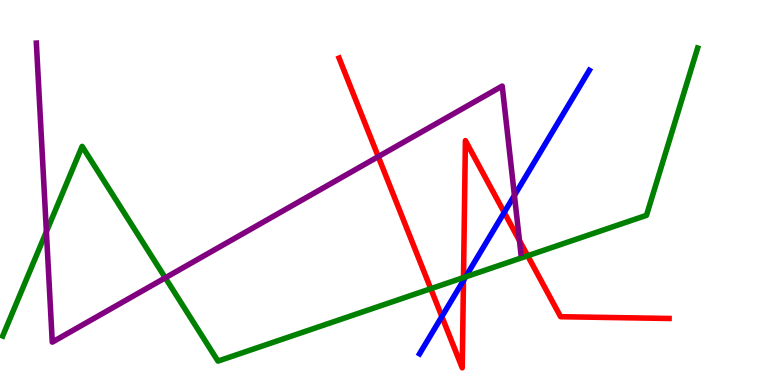[{'lines': ['blue', 'red'], 'intersections': [{'x': 5.7, 'y': 1.78}, {'x': 5.98, 'y': 2.71}, {'x': 6.51, 'y': 4.48}]}, {'lines': ['green', 'red'], 'intersections': [{'x': 5.56, 'y': 2.5}, {'x': 5.98, 'y': 2.79}, {'x': 6.81, 'y': 3.36}]}, {'lines': ['purple', 'red'], 'intersections': [{'x': 4.88, 'y': 5.93}, {'x': 6.7, 'y': 3.75}]}, {'lines': ['blue', 'green'], 'intersections': [{'x': 6.01, 'y': 2.81}]}, {'lines': ['blue', 'purple'], 'intersections': [{'x': 6.64, 'y': 4.92}]}, {'lines': ['green', 'purple'], 'intersections': [{'x': 0.599, 'y': 3.98}, {'x': 2.13, 'y': 2.78}]}]